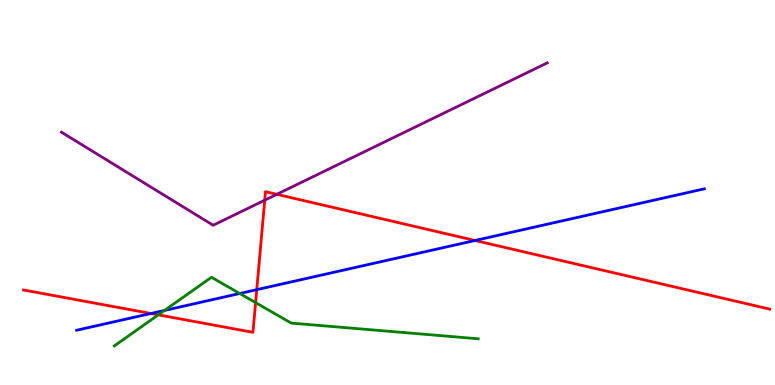[{'lines': ['blue', 'red'], 'intersections': [{'x': 1.95, 'y': 1.86}, {'x': 3.31, 'y': 2.48}, {'x': 6.13, 'y': 3.75}]}, {'lines': ['green', 'red'], 'intersections': [{'x': 2.04, 'y': 1.82}, {'x': 3.3, 'y': 2.14}]}, {'lines': ['purple', 'red'], 'intersections': [{'x': 3.42, 'y': 4.8}, {'x': 3.57, 'y': 4.95}]}, {'lines': ['blue', 'green'], 'intersections': [{'x': 2.12, 'y': 1.94}, {'x': 3.09, 'y': 2.38}]}, {'lines': ['blue', 'purple'], 'intersections': []}, {'lines': ['green', 'purple'], 'intersections': []}]